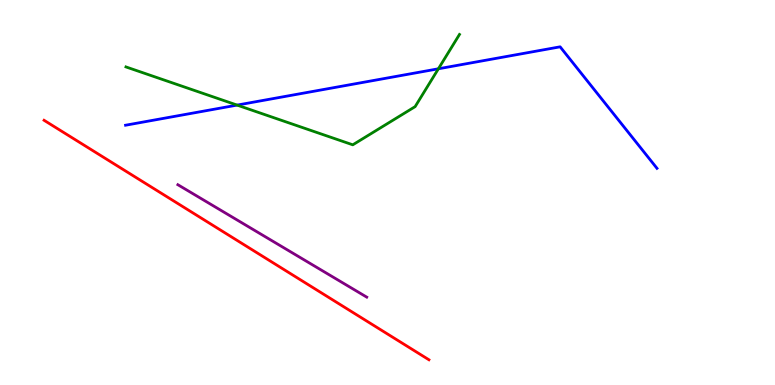[{'lines': ['blue', 'red'], 'intersections': []}, {'lines': ['green', 'red'], 'intersections': []}, {'lines': ['purple', 'red'], 'intersections': []}, {'lines': ['blue', 'green'], 'intersections': [{'x': 3.06, 'y': 7.27}, {'x': 5.66, 'y': 8.21}]}, {'lines': ['blue', 'purple'], 'intersections': []}, {'lines': ['green', 'purple'], 'intersections': []}]